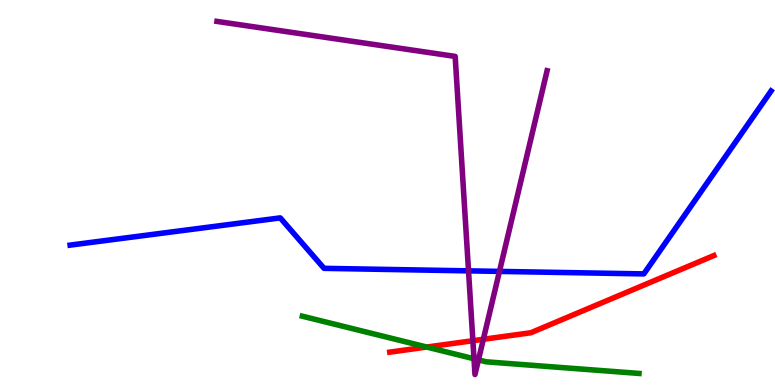[{'lines': ['blue', 'red'], 'intersections': []}, {'lines': ['green', 'red'], 'intersections': [{'x': 5.51, 'y': 0.986}]}, {'lines': ['purple', 'red'], 'intersections': [{'x': 6.1, 'y': 1.15}, {'x': 6.24, 'y': 1.19}]}, {'lines': ['blue', 'green'], 'intersections': []}, {'lines': ['blue', 'purple'], 'intersections': [{'x': 6.05, 'y': 2.96}, {'x': 6.44, 'y': 2.95}]}, {'lines': ['green', 'purple'], 'intersections': [{'x': 6.12, 'y': 0.681}, {'x': 6.17, 'y': 0.653}]}]